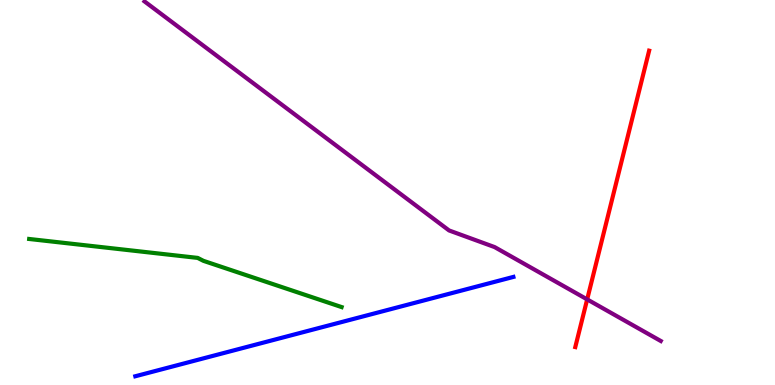[{'lines': ['blue', 'red'], 'intersections': []}, {'lines': ['green', 'red'], 'intersections': []}, {'lines': ['purple', 'red'], 'intersections': [{'x': 7.58, 'y': 2.22}]}, {'lines': ['blue', 'green'], 'intersections': []}, {'lines': ['blue', 'purple'], 'intersections': []}, {'lines': ['green', 'purple'], 'intersections': []}]